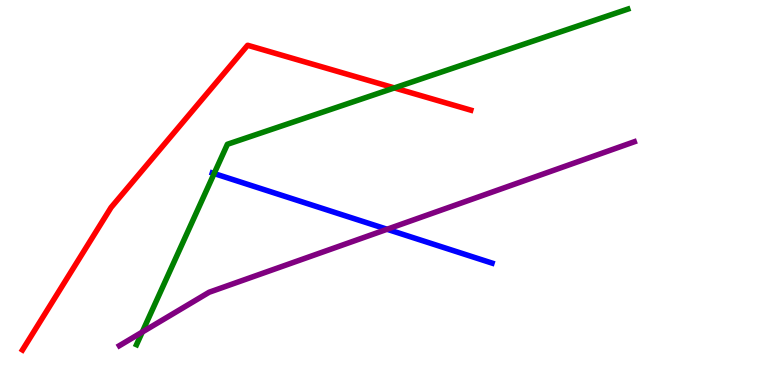[{'lines': ['blue', 'red'], 'intersections': []}, {'lines': ['green', 'red'], 'intersections': [{'x': 5.09, 'y': 7.72}]}, {'lines': ['purple', 'red'], 'intersections': []}, {'lines': ['blue', 'green'], 'intersections': [{'x': 2.76, 'y': 5.49}]}, {'lines': ['blue', 'purple'], 'intersections': [{'x': 4.99, 'y': 4.05}]}, {'lines': ['green', 'purple'], 'intersections': [{'x': 1.84, 'y': 1.37}]}]